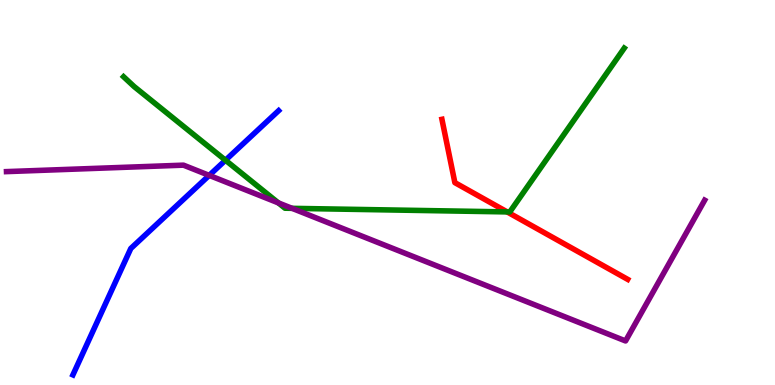[{'lines': ['blue', 'red'], 'intersections': []}, {'lines': ['green', 'red'], 'intersections': [{'x': 6.54, 'y': 4.5}]}, {'lines': ['purple', 'red'], 'intersections': []}, {'lines': ['blue', 'green'], 'intersections': [{'x': 2.91, 'y': 5.84}]}, {'lines': ['blue', 'purple'], 'intersections': [{'x': 2.7, 'y': 5.44}]}, {'lines': ['green', 'purple'], 'intersections': [{'x': 3.59, 'y': 4.73}, {'x': 3.77, 'y': 4.59}]}]